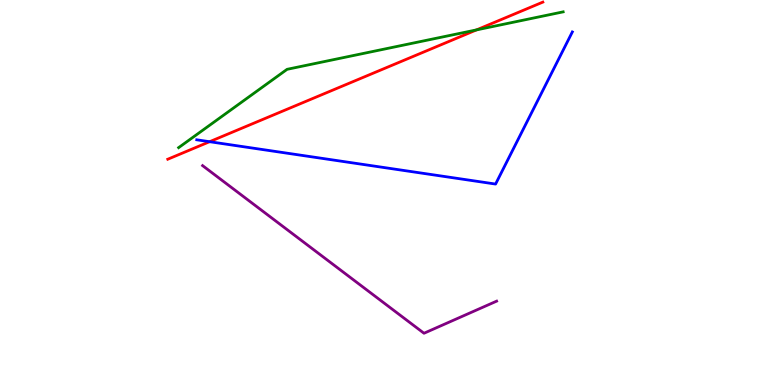[{'lines': ['blue', 'red'], 'intersections': [{'x': 2.7, 'y': 6.32}]}, {'lines': ['green', 'red'], 'intersections': [{'x': 6.15, 'y': 9.22}]}, {'lines': ['purple', 'red'], 'intersections': []}, {'lines': ['blue', 'green'], 'intersections': []}, {'lines': ['blue', 'purple'], 'intersections': []}, {'lines': ['green', 'purple'], 'intersections': []}]